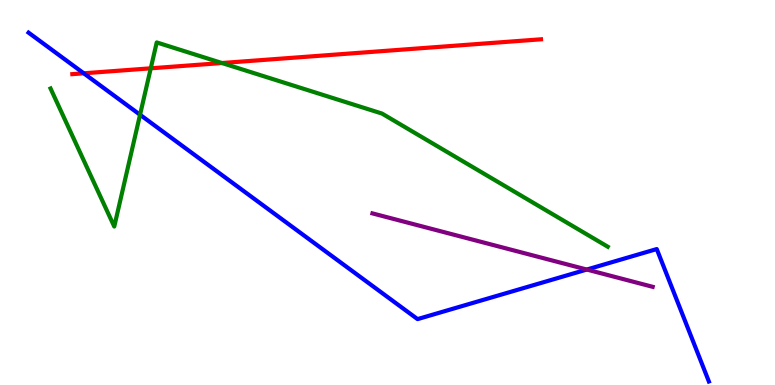[{'lines': ['blue', 'red'], 'intersections': [{'x': 1.08, 'y': 8.1}]}, {'lines': ['green', 'red'], 'intersections': [{'x': 1.95, 'y': 8.23}, {'x': 2.86, 'y': 8.36}]}, {'lines': ['purple', 'red'], 'intersections': []}, {'lines': ['blue', 'green'], 'intersections': [{'x': 1.81, 'y': 7.02}]}, {'lines': ['blue', 'purple'], 'intersections': [{'x': 7.57, 'y': 3.0}]}, {'lines': ['green', 'purple'], 'intersections': []}]